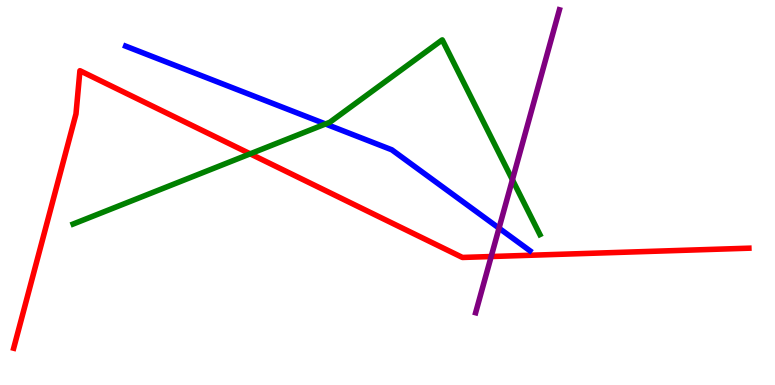[{'lines': ['blue', 'red'], 'intersections': []}, {'lines': ['green', 'red'], 'intersections': [{'x': 3.23, 'y': 6.0}]}, {'lines': ['purple', 'red'], 'intersections': [{'x': 6.34, 'y': 3.34}]}, {'lines': ['blue', 'green'], 'intersections': [{'x': 4.2, 'y': 6.78}]}, {'lines': ['blue', 'purple'], 'intersections': [{'x': 6.44, 'y': 4.07}]}, {'lines': ['green', 'purple'], 'intersections': [{'x': 6.61, 'y': 5.33}]}]